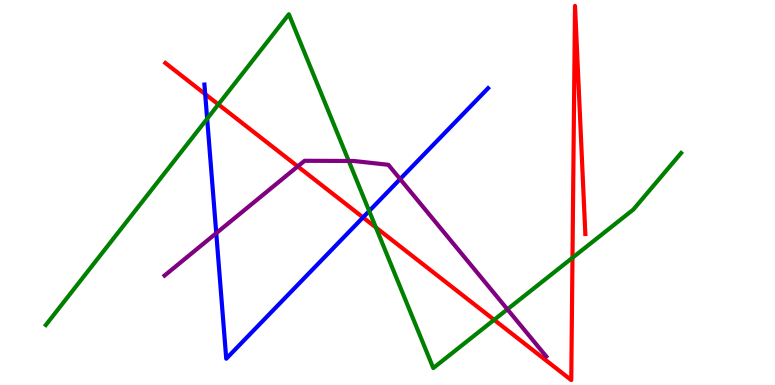[{'lines': ['blue', 'red'], 'intersections': [{'x': 2.65, 'y': 7.56}, {'x': 4.68, 'y': 4.35}]}, {'lines': ['green', 'red'], 'intersections': [{'x': 2.82, 'y': 7.29}, {'x': 4.85, 'y': 4.09}, {'x': 6.38, 'y': 1.69}, {'x': 7.39, 'y': 3.31}]}, {'lines': ['purple', 'red'], 'intersections': [{'x': 3.84, 'y': 5.68}]}, {'lines': ['blue', 'green'], 'intersections': [{'x': 2.67, 'y': 6.92}, {'x': 4.76, 'y': 4.52}]}, {'lines': ['blue', 'purple'], 'intersections': [{'x': 2.79, 'y': 3.94}, {'x': 5.16, 'y': 5.35}]}, {'lines': ['green', 'purple'], 'intersections': [{'x': 4.5, 'y': 5.82}, {'x': 6.55, 'y': 1.97}]}]